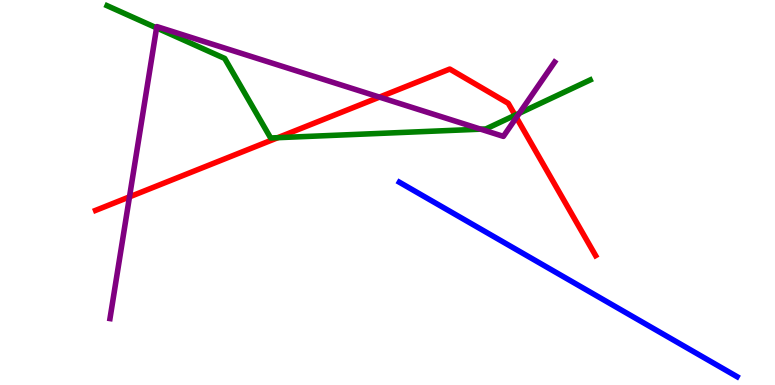[{'lines': ['blue', 'red'], 'intersections': []}, {'lines': ['green', 'red'], 'intersections': [{'x': 3.58, 'y': 6.42}, {'x': 6.65, 'y': 7.01}]}, {'lines': ['purple', 'red'], 'intersections': [{'x': 1.67, 'y': 4.89}, {'x': 4.9, 'y': 7.48}, {'x': 6.66, 'y': 6.95}]}, {'lines': ['blue', 'green'], 'intersections': []}, {'lines': ['blue', 'purple'], 'intersections': []}, {'lines': ['green', 'purple'], 'intersections': [{'x': 2.02, 'y': 9.28}, {'x': 6.2, 'y': 6.64}, {'x': 6.7, 'y': 7.06}]}]